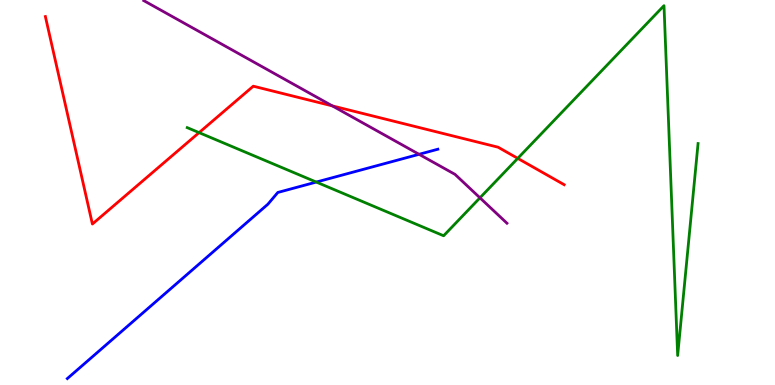[{'lines': ['blue', 'red'], 'intersections': []}, {'lines': ['green', 'red'], 'intersections': [{'x': 2.57, 'y': 6.56}, {'x': 6.68, 'y': 5.89}]}, {'lines': ['purple', 'red'], 'intersections': [{'x': 4.29, 'y': 7.25}]}, {'lines': ['blue', 'green'], 'intersections': [{'x': 4.08, 'y': 5.27}]}, {'lines': ['blue', 'purple'], 'intersections': [{'x': 5.41, 'y': 5.99}]}, {'lines': ['green', 'purple'], 'intersections': [{'x': 6.19, 'y': 4.86}]}]